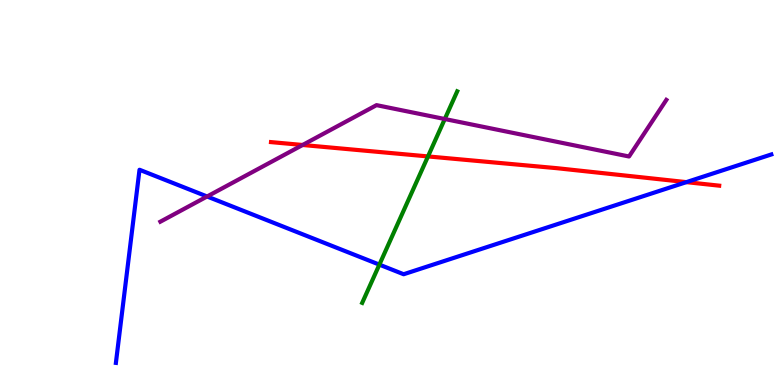[{'lines': ['blue', 'red'], 'intersections': [{'x': 8.86, 'y': 5.27}]}, {'lines': ['green', 'red'], 'intersections': [{'x': 5.52, 'y': 5.94}]}, {'lines': ['purple', 'red'], 'intersections': [{'x': 3.9, 'y': 6.23}]}, {'lines': ['blue', 'green'], 'intersections': [{'x': 4.9, 'y': 3.13}]}, {'lines': ['blue', 'purple'], 'intersections': [{'x': 2.67, 'y': 4.9}]}, {'lines': ['green', 'purple'], 'intersections': [{'x': 5.74, 'y': 6.91}]}]